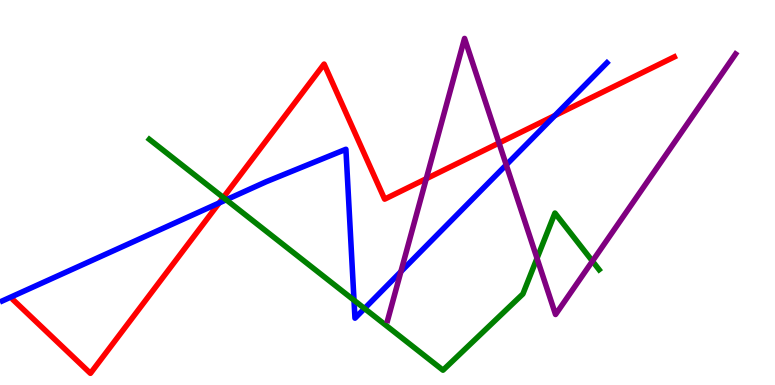[{'lines': ['blue', 'red'], 'intersections': [{'x': 2.83, 'y': 4.73}, {'x': 7.16, 'y': 7.0}]}, {'lines': ['green', 'red'], 'intersections': [{'x': 2.88, 'y': 4.87}]}, {'lines': ['purple', 'red'], 'intersections': [{'x': 5.5, 'y': 5.36}, {'x': 6.44, 'y': 6.29}]}, {'lines': ['blue', 'green'], 'intersections': [{'x': 2.92, 'y': 4.81}, {'x': 4.57, 'y': 2.2}, {'x': 4.7, 'y': 1.99}]}, {'lines': ['blue', 'purple'], 'intersections': [{'x': 5.17, 'y': 2.94}, {'x': 6.53, 'y': 5.72}]}, {'lines': ['green', 'purple'], 'intersections': [{'x': 6.93, 'y': 3.29}, {'x': 7.64, 'y': 3.22}]}]